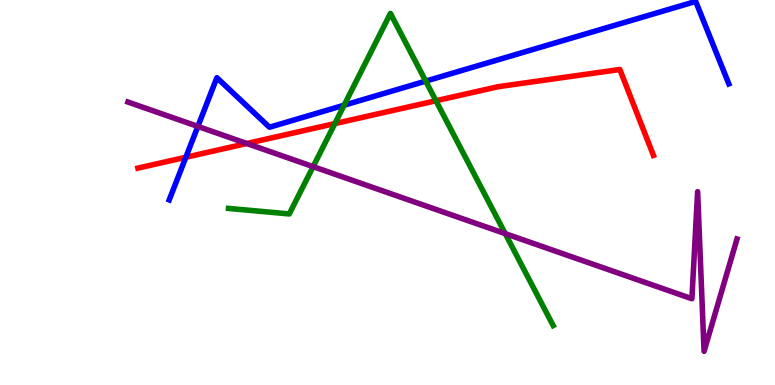[{'lines': ['blue', 'red'], 'intersections': [{'x': 2.4, 'y': 5.92}]}, {'lines': ['green', 'red'], 'intersections': [{'x': 4.32, 'y': 6.79}, {'x': 5.63, 'y': 7.38}]}, {'lines': ['purple', 'red'], 'intersections': [{'x': 3.18, 'y': 6.27}]}, {'lines': ['blue', 'green'], 'intersections': [{'x': 4.44, 'y': 7.27}, {'x': 5.49, 'y': 7.89}]}, {'lines': ['blue', 'purple'], 'intersections': [{'x': 2.55, 'y': 6.72}]}, {'lines': ['green', 'purple'], 'intersections': [{'x': 4.04, 'y': 5.67}, {'x': 6.52, 'y': 3.93}]}]